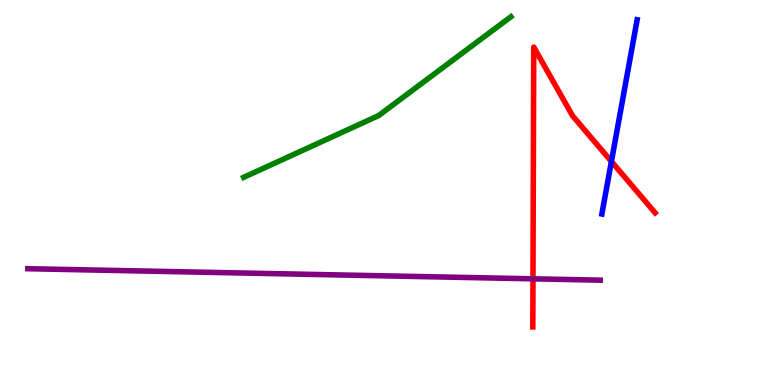[{'lines': ['blue', 'red'], 'intersections': [{'x': 7.89, 'y': 5.81}]}, {'lines': ['green', 'red'], 'intersections': []}, {'lines': ['purple', 'red'], 'intersections': [{'x': 6.88, 'y': 2.76}]}, {'lines': ['blue', 'green'], 'intersections': []}, {'lines': ['blue', 'purple'], 'intersections': []}, {'lines': ['green', 'purple'], 'intersections': []}]